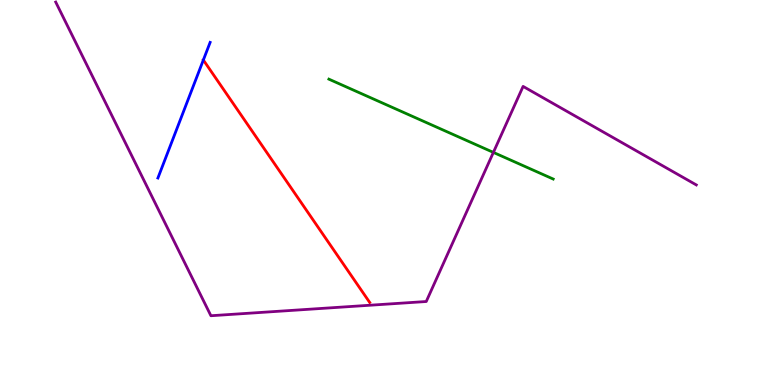[{'lines': ['blue', 'red'], 'intersections': [{'x': 2.62, 'y': 8.44}]}, {'lines': ['green', 'red'], 'intersections': []}, {'lines': ['purple', 'red'], 'intersections': []}, {'lines': ['blue', 'green'], 'intersections': []}, {'lines': ['blue', 'purple'], 'intersections': []}, {'lines': ['green', 'purple'], 'intersections': [{'x': 6.37, 'y': 6.04}]}]